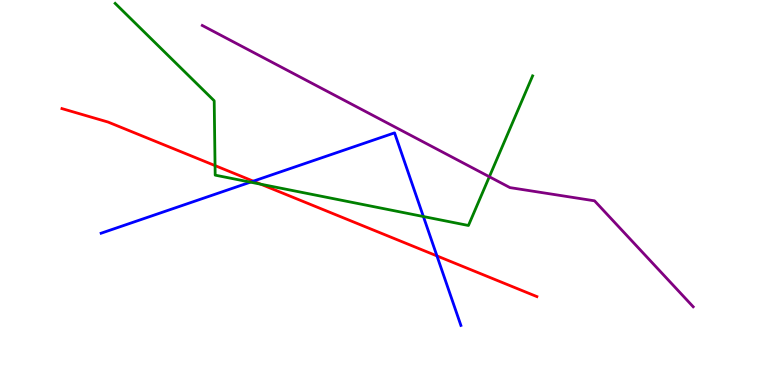[{'lines': ['blue', 'red'], 'intersections': [{'x': 3.27, 'y': 5.29}, {'x': 5.64, 'y': 3.35}]}, {'lines': ['green', 'red'], 'intersections': [{'x': 2.77, 'y': 5.7}, {'x': 3.36, 'y': 5.22}]}, {'lines': ['purple', 'red'], 'intersections': []}, {'lines': ['blue', 'green'], 'intersections': [{'x': 3.23, 'y': 5.27}, {'x': 5.46, 'y': 4.38}]}, {'lines': ['blue', 'purple'], 'intersections': []}, {'lines': ['green', 'purple'], 'intersections': [{'x': 6.31, 'y': 5.41}]}]